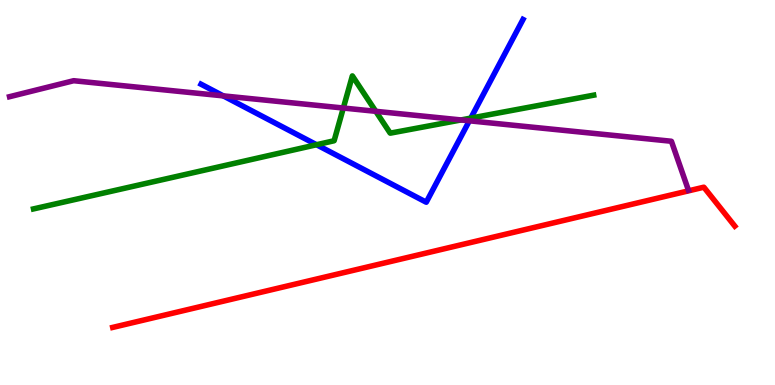[{'lines': ['blue', 'red'], 'intersections': []}, {'lines': ['green', 'red'], 'intersections': []}, {'lines': ['purple', 'red'], 'intersections': []}, {'lines': ['blue', 'green'], 'intersections': [{'x': 4.08, 'y': 6.24}, {'x': 6.07, 'y': 6.93}]}, {'lines': ['blue', 'purple'], 'intersections': [{'x': 2.88, 'y': 7.51}, {'x': 6.06, 'y': 6.86}]}, {'lines': ['green', 'purple'], 'intersections': [{'x': 4.43, 'y': 7.19}, {'x': 4.85, 'y': 7.11}, {'x': 5.95, 'y': 6.88}]}]